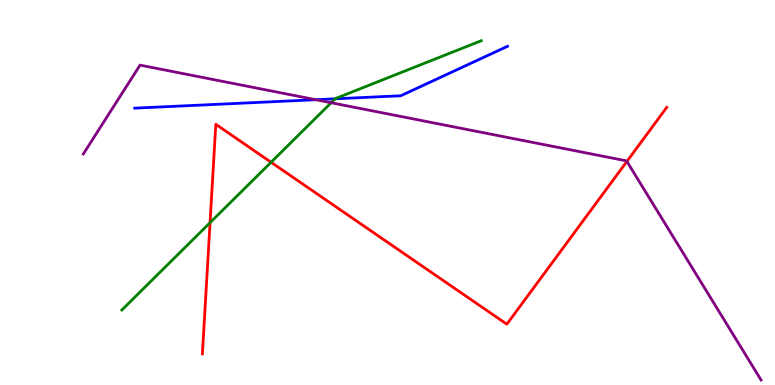[{'lines': ['blue', 'red'], 'intersections': []}, {'lines': ['green', 'red'], 'intersections': [{'x': 2.71, 'y': 4.22}, {'x': 3.5, 'y': 5.79}]}, {'lines': ['purple', 'red'], 'intersections': [{'x': 8.09, 'y': 5.81}]}, {'lines': ['blue', 'green'], 'intersections': [{'x': 4.32, 'y': 7.43}]}, {'lines': ['blue', 'purple'], 'intersections': [{'x': 4.08, 'y': 7.41}]}, {'lines': ['green', 'purple'], 'intersections': [{'x': 4.27, 'y': 7.33}]}]